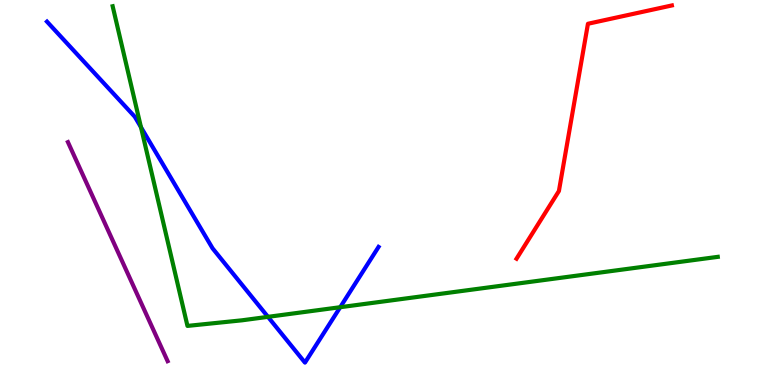[{'lines': ['blue', 'red'], 'intersections': []}, {'lines': ['green', 'red'], 'intersections': []}, {'lines': ['purple', 'red'], 'intersections': []}, {'lines': ['blue', 'green'], 'intersections': [{'x': 1.82, 'y': 6.7}, {'x': 3.46, 'y': 1.77}, {'x': 4.39, 'y': 2.02}]}, {'lines': ['blue', 'purple'], 'intersections': []}, {'lines': ['green', 'purple'], 'intersections': []}]